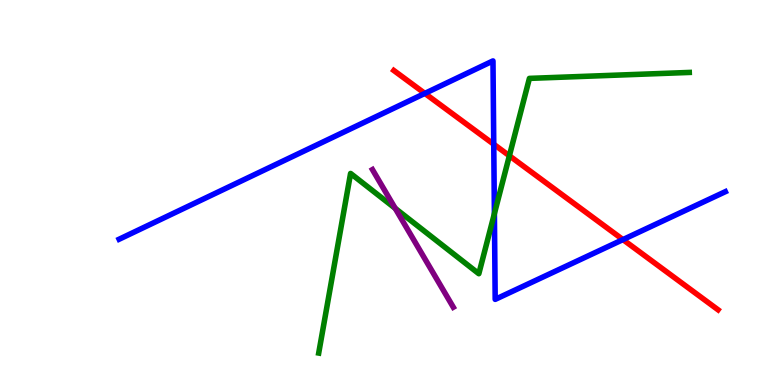[{'lines': ['blue', 'red'], 'intersections': [{'x': 5.48, 'y': 7.57}, {'x': 6.37, 'y': 6.25}, {'x': 8.04, 'y': 3.78}]}, {'lines': ['green', 'red'], 'intersections': [{'x': 6.57, 'y': 5.95}]}, {'lines': ['purple', 'red'], 'intersections': []}, {'lines': ['blue', 'green'], 'intersections': [{'x': 6.38, 'y': 4.45}]}, {'lines': ['blue', 'purple'], 'intersections': []}, {'lines': ['green', 'purple'], 'intersections': [{'x': 5.1, 'y': 4.59}]}]